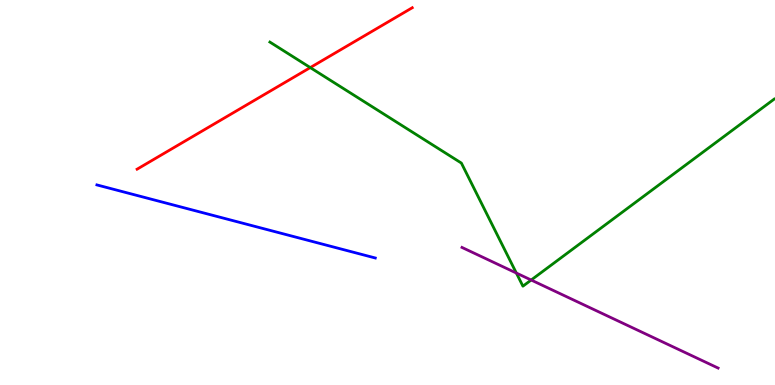[{'lines': ['blue', 'red'], 'intersections': []}, {'lines': ['green', 'red'], 'intersections': [{'x': 4.0, 'y': 8.24}]}, {'lines': ['purple', 'red'], 'intersections': []}, {'lines': ['blue', 'green'], 'intersections': []}, {'lines': ['blue', 'purple'], 'intersections': []}, {'lines': ['green', 'purple'], 'intersections': [{'x': 6.66, 'y': 2.91}, {'x': 6.85, 'y': 2.73}]}]